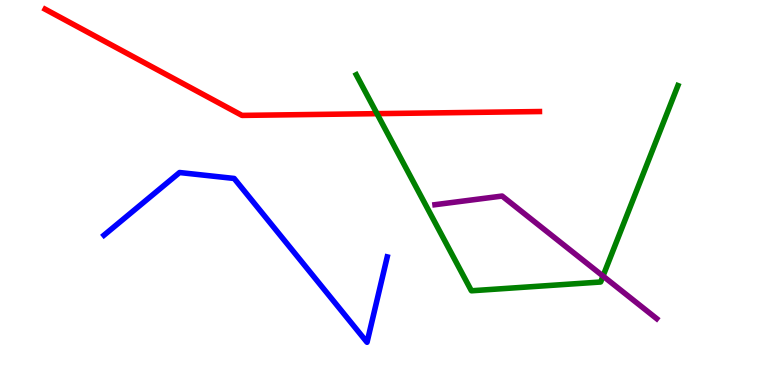[{'lines': ['blue', 'red'], 'intersections': []}, {'lines': ['green', 'red'], 'intersections': [{'x': 4.86, 'y': 7.05}]}, {'lines': ['purple', 'red'], 'intersections': []}, {'lines': ['blue', 'green'], 'intersections': []}, {'lines': ['blue', 'purple'], 'intersections': []}, {'lines': ['green', 'purple'], 'intersections': [{'x': 7.78, 'y': 2.83}]}]